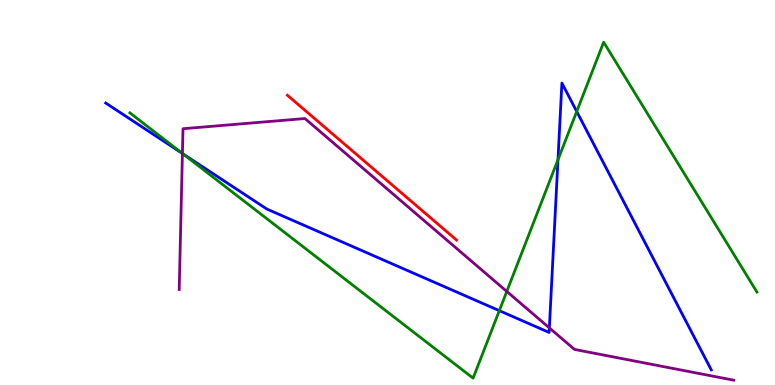[{'lines': ['blue', 'red'], 'intersections': []}, {'lines': ['green', 'red'], 'intersections': []}, {'lines': ['purple', 'red'], 'intersections': []}, {'lines': ['blue', 'green'], 'intersections': [{'x': 2.36, 'y': 6.0}, {'x': 6.44, 'y': 1.93}, {'x': 7.2, 'y': 5.85}, {'x': 7.44, 'y': 7.1}]}, {'lines': ['blue', 'purple'], 'intersections': [{'x': 2.35, 'y': 6.01}, {'x': 7.09, 'y': 1.48}]}, {'lines': ['green', 'purple'], 'intersections': [{'x': 2.35, 'y': 6.01}, {'x': 6.54, 'y': 2.43}]}]